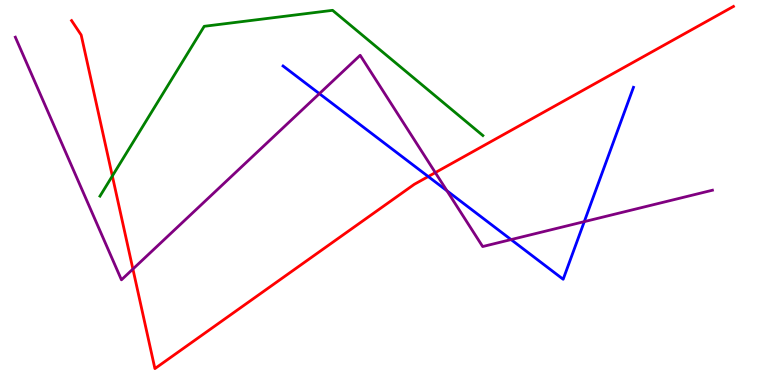[{'lines': ['blue', 'red'], 'intersections': [{'x': 5.53, 'y': 5.41}]}, {'lines': ['green', 'red'], 'intersections': [{'x': 1.45, 'y': 5.43}]}, {'lines': ['purple', 'red'], 'intersections': [{'x': 1.71, 'y': 3.01}, {'x': 5.62, 'y': 5.52}]}, {'lines': ['blue', 'green'], 'intersections': []}, {'lines': ['blue', 'purple'], 'intersections': [{'x': 4.12, 'y': 7.57}, {'x': 5.77, 'y': 5.04}, {'x': 6.59, 'y': 3.78}, {'x': 7.54, 'y': 4.24}]}, {'lines': ['green', 'purple'], 'intersections': []}]